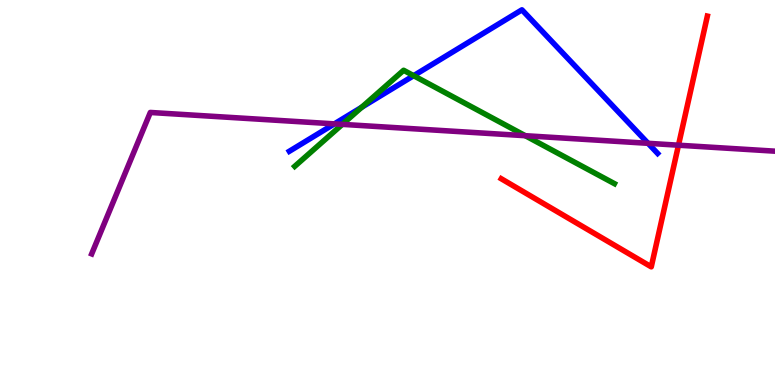[{'lines': ['blue', 'red'], 'intersections': []}, {'lines': ['green', 'red'], 'intersections': []}, {'lines': ['purple', 'red'], 'intersections': [{'x': 8.75, 'y': 6.23}]}, {'lines': ['blue', 'green'], 'intersections': [{'x': 4.67, 'y': 7.21}, {'x': 5.34, 'y': 8.03}]}, {'lines': ['blue', 'purple'], 'intersections': [{'x': 4.31, 'y': 6.78}, {'x': 8.36, 'y': 6.28}]}, {'lines': ['green', 'purple'], 'intersections': [{'x': 4.42, 'y': 6.77}, {'x': 6.78, 'y': 6.48}]}]